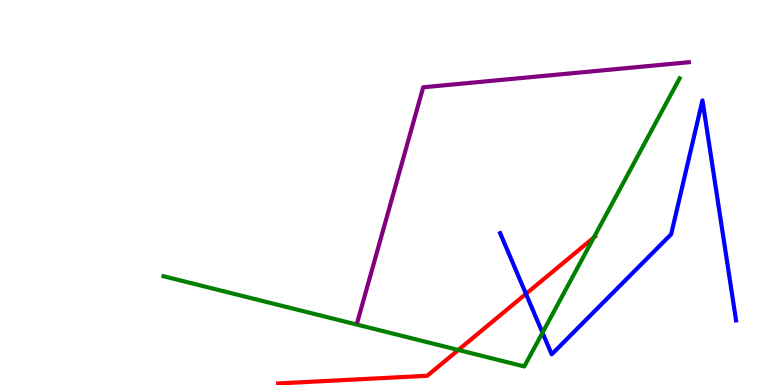[{'lines': ['blue', 'red'], 'intersections': [{'x': 6.79, 'y': 2.37}]}, {'lines': ['green', 'red'], 'intersections': [{'x': 5.91, 'y': 0.91}, {'x': 7.66, 'y': 3.83}]}, {'lines': ['purple', 'red'], 'intersections': []}, {'lines': ['blue', 'green'], 'intersections': [{'x': 7.0, 'y': 1.36}]}, {'lines': ['blue', 'purple'], 'intersections': []}, {'lines': ['green', 'purple'], 'intersections': []}]